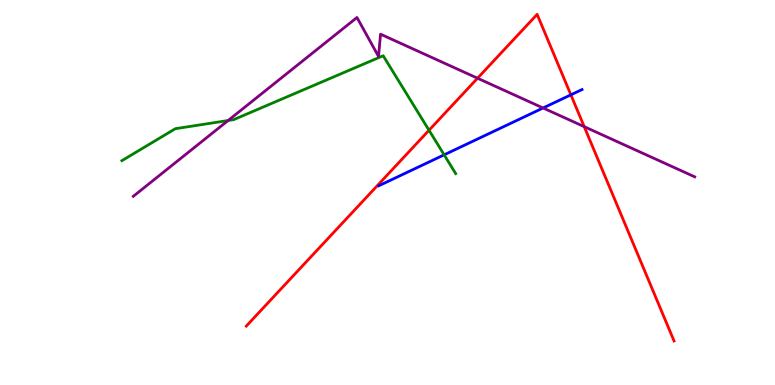[{'lines': ['blue', 'red'], 'intersections': [{'x': 7.37, 'y': 7.54}]}, {'lines': ['green', 'red'], 'intersections': [{'x': 5.54, 'y': 6.62}]}, {'lines': ['purple', 'red'], 'intersections': [{'x': 6.16, 'y': 7.97}, {'x': 7.54, 'y': 6.71}]}, {'lines': ['blue', 'green'], 'intersections': [{'x': 5.73, 'y': 5.98}]}, {'lines': ['blue', 'purple'], 'intersections': [{'x': 7.01, 'y': 7.2}]}, {'lines': ['green', 'purple'], 'intersections': [{'x': 2.94, 'y': 6.87}]}]